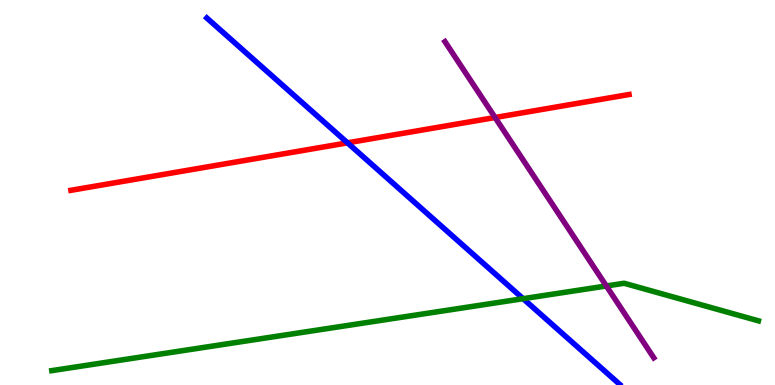[{'lines': ['blue', 'red'], 'intersections': [{'x': 4.48, 'y': 6.29}]}, {'lines': ['green', 'red'], 'intersections': []}, {'lines': ['purple', 'red'], 'intersections': [{'x': 6.39, 'y': 6.95}]}, {'lines': ['blue', 'green'], 'intersections': [{'x': 6.75, 'y': 2.24}]}, {'lines': ['blue', 'purple'], 'intersections': []}, {'lines': ['green', 'purple'], 'intersections': [{'x': 7.82, 'y': 2.57}]}]